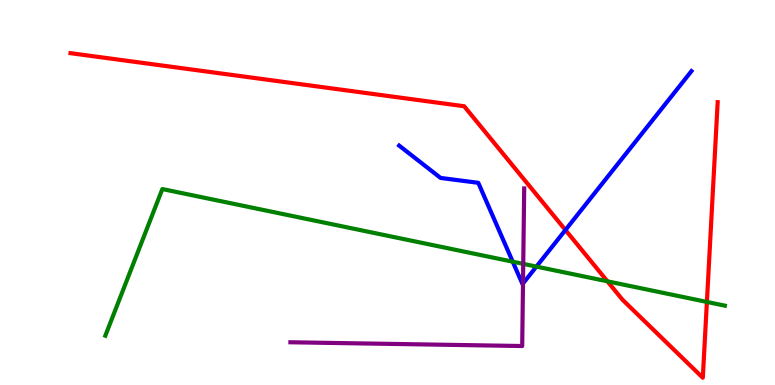[{'lines': ['blue', 'red'], 'intersections': [{'x': 7.3, 'y': 4.03}]}, {'lines': ['green', 'red'], 'intersections': [{'x': 7.84, 'y': 2.69}, {'x': 9.12, 'y': 2.16}]}, {'lines': ['purple', 'red'], 'intersections': []}, {'lines': ['blue', 'green'], 'intersections': [{'x': 6.62, 'y': 3.2}, {'x': 6.92, 'y': 3.08}]}, {'lines': ['blue', 'purple'], 'intersections': [{'x': 6.75, 'y': 2.64}]}, {'lines': ['green', 'purple'], 'intersections': [{'x': 6.75, 'y': 3.15}]}]